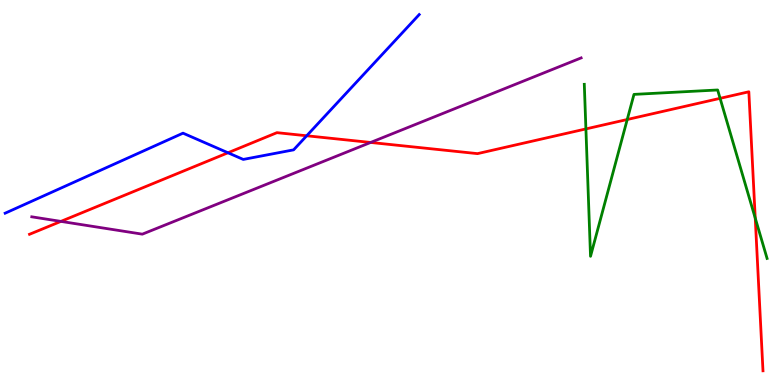[{'lines': ['blue', 'red'], 'intersections': [{'x': 2.94, 'y': 6.03}, {'x': 3.96, 'y': 6.47}]}, {'lines': ['green', 'red'], 'intersections': [{'x': 7.56, 'y': 6.65}, {'x': 8.09, 'y': 6.9}, {'x': 9.29, 'y': 7.45}, {'x': 9.75, 'y': 4.33}]}, {'lines': ['purple', 'red'], 'intersections': [{'x': 0.786, 'y': 4.25}, {'x': 4.78, 'y': 6.3}]}, {'lines': ['blue', 'green'], 'intersections': []}, {'lines': ['blue', 'purple'], 'intersections': []}, {'lines': ['green', 'purple'], 'intersections': []}]